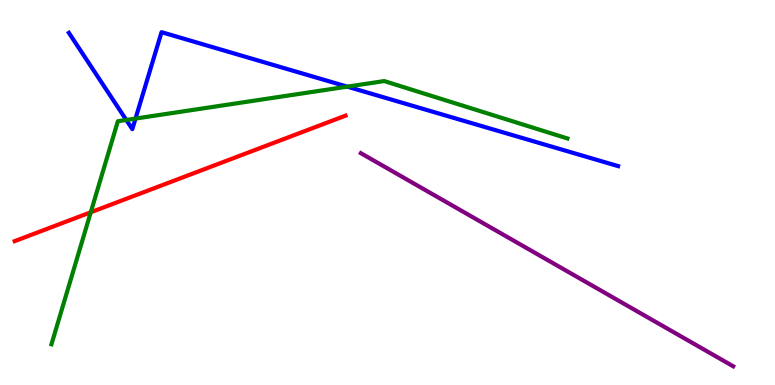[{'lines': ['blue', 'red'], 'intersections': []}, {'lines': ['green', 'red'], 'intersections': [{'x': 1.17, 'y': 4.49}]}, {'lines': ['purple', 'red'], 'intersections': []}, {'lines': ['blue', 'green'], 'intersections': [{'x': 1.63, 'y': 6.88}, {'x': 1.75, 'y': 6.92}, {'x': 4.48, 'y': 7.75}]}, {'lines': ['blue', 'purple'], 'intersections': []}, {'lines': ['green', 'purple'], 'intersections': []}]